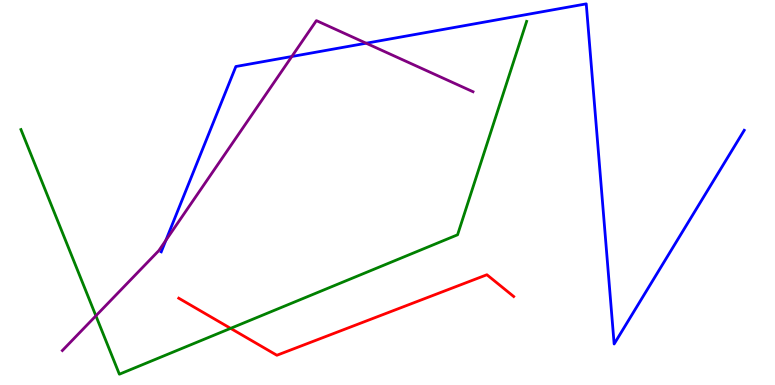[{'lines': ['blue', 'red'], 'intersections': []}, {'lines': ['green', 'red'], 'intersections': [{'x': 2.98, 'y': 1.47}]}, {'lines': ['purple', 'red'], 'intersections': []}, {'lines': ['blue', 'green'], 'intersections': []}, {'lines': ['blue', 'purple'], 'intersections': [{'x': 2.14, 'y': 3.76}, {'x': 3.77, 'y': 8.53}, {'x': 4.72, 'y': 8.88}]}, {'lines': ['green', 'purple'], 'intersections': [{'x': 1.24, 'y': 1.8}]}]